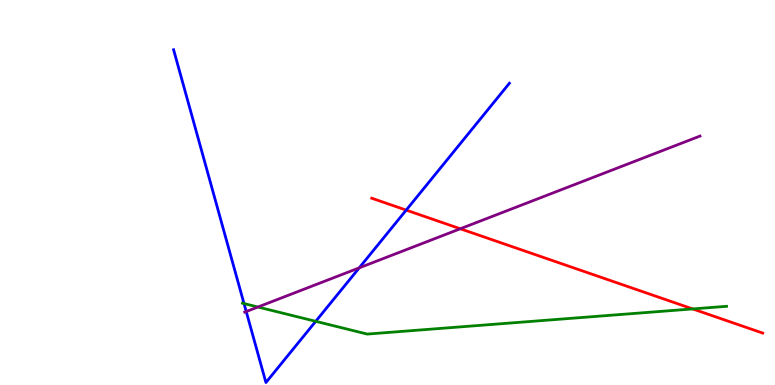[{'lines': ['blue', 'red'], 'intersections': [{'x': 5.24, 'y': 4.54}]}, {'lines': ['green', 'red'], 'intersections': [{'x': 8.94, 'y': 1.98}]}, {'lines': ['purple', 'red'], 'intersections': [{'x': 5.94, 'y': 4.06}]}, {'lines': ['blue', 'green'], 'intersections': [{'x': 3.15, 'y': 2.11}, {'x': 4.07, 'y': 1.65}]}, {'lines': ['blue', 'purple'], 'intersections': [{'x': 3.18, 'y': 1.91}, {'x': 4.64, 'y': 3.04}]}, {'lines': ['green', 'purple'], 'intersections': [{'x': 3.33, 'y': 2.03}]}]